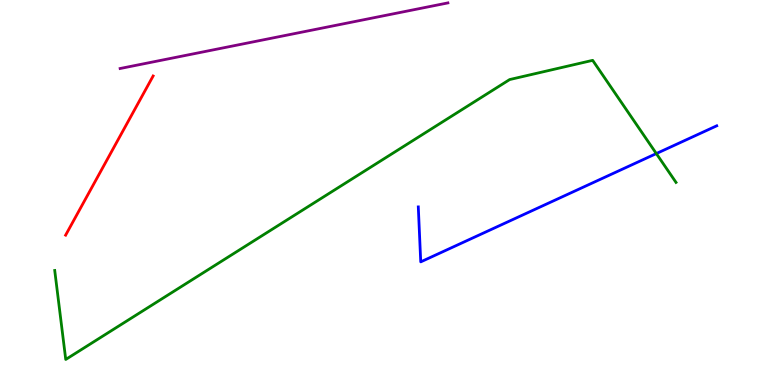[{'lines': ['blue', 'red'], 'intersections': []}, {'lines': ['green', 'red'], 'intersections': []}, {'lines': ['purple', 'red'], 'intersections': []}, {'lines': ['blue', 'green'], 'intersections': [{'x': 8.47, 'y': 6.01}]}, {'lines': ['blue', 'purple'], 'intersections': []}, {'lines': ['green', 'purple'], 'intersections': []}]